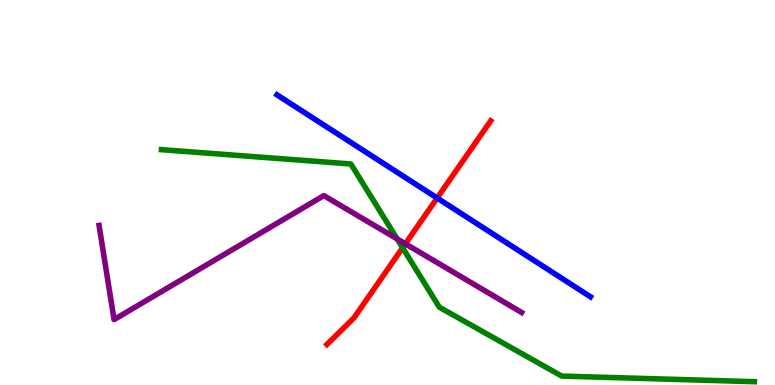[{'lines': ['blue', 'red'], 'intersections': [{'x': 5.64, 'y': 4.86}]}, {'lines': ['green', 'red'], 'intersections': [{'x': 5.2, 'y': 3.56}]}, {'lines': ['purple', 'red'], 'intersections': [{'x': 5.23, 'y': 3.67}]}, {'lines': ['blue', 'green'], 'intersections': []}, {'lines': ['blue', 'purple'], 'intersections': []}, {'lines': ['green', 'purple'], 'intersections': [{'x': 5.12, 'y': 3.79}]}]